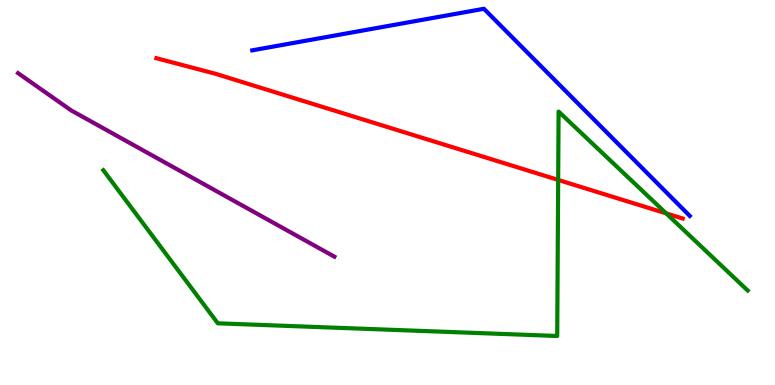[{'lines': ['blue', 'red'], 'intersections': []}, {'lines': ['green', 'red'], 'intersections': [{'x': 7.2, 'y': 5.33}, {'x': 8.6, 'y': 4.46}]}, {'lines': ['purple', 'red'], 'intersections': []}, {'lines': ['blue', 'green'], 'intersections': []}, {'lines': ['blue', 'purple'], 'intersections': []}, {'lines': ['green', 'purple'], 'intersections': []}]